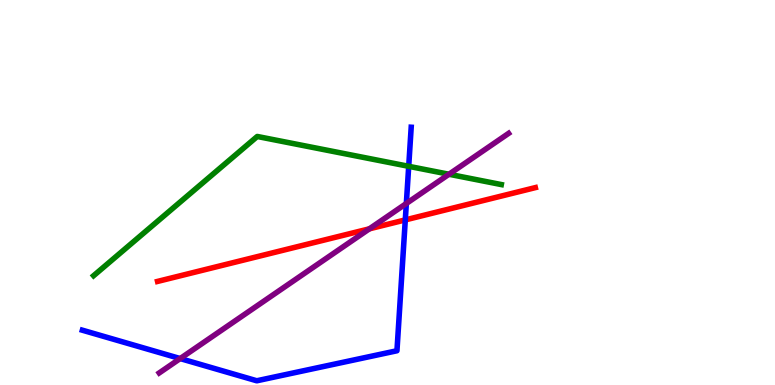[{'lines': ['blue', 'red'], 'intersections': [{'x': 5.23, 'y': 4.29}]}, {'lines': ['green', 'red'], 'intersections': []}, {'lines': ['purple', 'red'], 'intersections': [{'x': 4.77, 'y': 4.06}]}, {'lines': ['blue', 'green'], 'intersections': [{'x': 5.27, 'y': 5.68}]}, {'lines': ['blue', 'purple'], 'intersections': [{'x': 2.32, 'y': 0.687}, {'x': 5.24, 'y': 4.71}]}, {'lines': ['green', 'purple'], 'intersections': [{'x': 5.79, 'y': 5.47}]}]